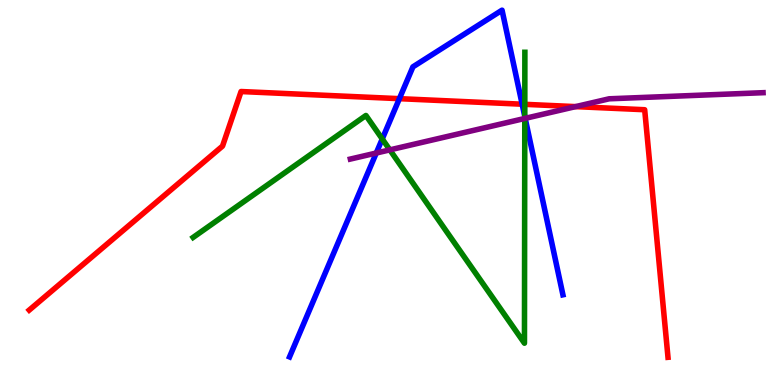[{'lines': ['blue', 'red'], 'intersections': [{'x': 5.15, 'y': 7.44}, {'x': 6.74, 'y': 7.29}]}, {'lines': ['green', 'red'], 'intersections': [{'x': 6.77, 'y': 7.29}]}, {'lines': ['purple', 'red'], 'intersections': [{'x': 7.43, 'y': 7.23}]}, {'lines': ['blue', 'green'], 'intersections': [{'x': 4.93, 'y': 6.39}, {'x': 6.77, 'y': 6.97}]}, {'lines': ['blue', 'purple'], 'intersections': [{'x': 4.86, 'y': 6.03}, {'x': 6.78, 'y': 6.93}]}, {'lines': ['green', 'purple'], 'intersections': [{'x': 5.03, 'y': 6.11}, {'x': 6.77, 'y': 6.92}]}]